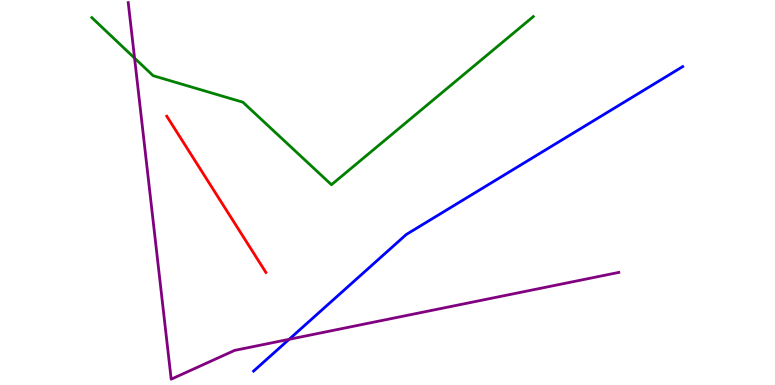[{'lines': ['blue', 'red'], 'intersections': []}, {'lines': ['green', 'red'], 'intersections': []}, {'lines': ['purple', 'red'], 'intersections': []}, {'lines': ['blue', 'green'], 'intersections': []}, {'lines': ['blue', 'purple'], 'intersections': [{'x': 3.73, 'y': 1.19}]}, {'lines': ['green', 'purple'], 'intersections': [{'x': 1.74, 'y': 8.49}]}]